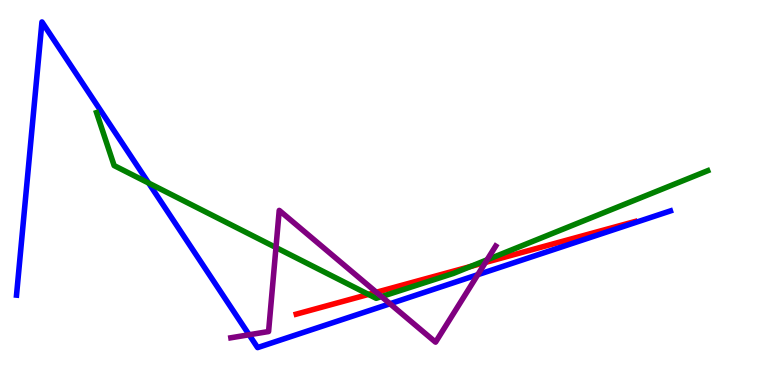[{'lines': ['blue', 'red'], 'intersections': []}, {'lines': ['green', 'red'], 'intersections': [{'x': 4.75, 'y': 2.35}, {'x': 6.07, 'y': 3.08}]}, {'lines': ['purple', 'red'], 'intersections': [{'x': 4.86, 'y': 2.41}, {'x': 6.26, 'y': 3.18}]}, {'lines': ['blue', 'green'], 'intersections': [{'x': 1.92, 'y': 5.25}]}, {'lines': ['blue', 'purple'], 'intersections': [{'x': 3.21, 'y': 1.3}, {'x': 5.03, 'y': 2.11}, {'x': 6.16, 'y': 2.87}]}, {'lines': ['green', 'purple'], 'intersections': [{'x': 3.56, 'y': 3.57}, {'x': 4.92, 'y': 2.3}, {'x': 6.29, 'y': 3.25}]}]